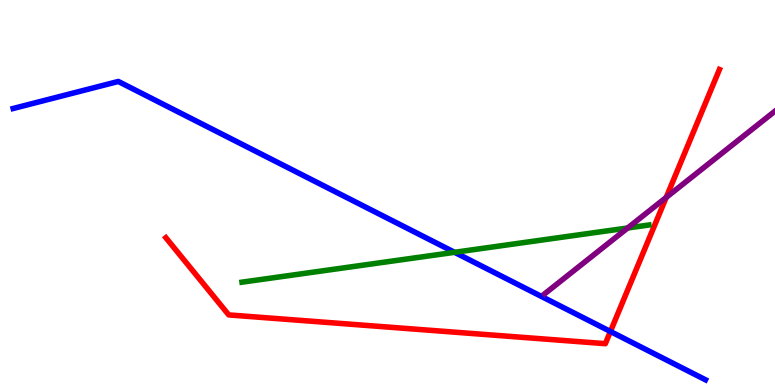[{'lines': ['blue', 'red'], 'intersections': [{'x': 7.88, 'y': 1.39}]}, {'lines': ['green', 'red'], 'intersections': []}, {'lines': ['purple', 'red'], 'intersections': [{'x': 8.6, 'y': 4.87}]}, {'lines': ['blue', 'green'], 'intersections': [{'x': 5.87, 'y': 3.45}]}, {'lines': ['blue', 'purple'], 'intersections': []}, {'lines': ['green', 'purple'], 'intersections': [{'x': 8.1, 'y': 4.08}]}]